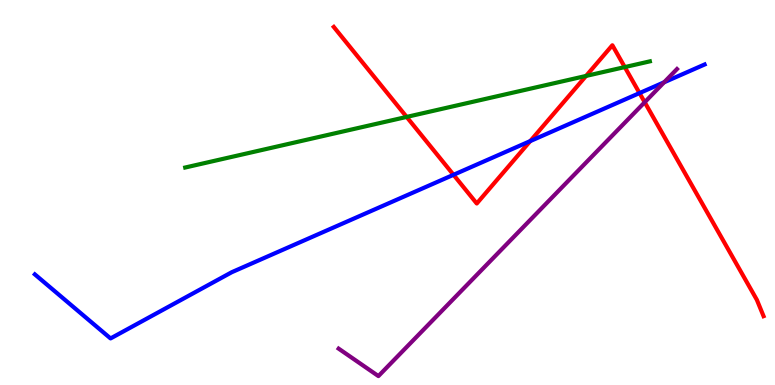[{'lines': ['blue', 'red'], 'intersections': [{'x': 5.85, 'y': 5.46}, {'x': 6.84, 'y': 6.34}, {'x': 8.25, 'y': 7.58}]}, {'lines': ['green', 'red'], 'intersections': [{'x': 5.25, 'y': 6.96}, {'x': 7.56, 'y': 8.03}, {'x': 8.06, 'y': 8.26}]}, {'lines': ['purple', 'red'], 'intersections': [{'x': 8.32, 'y': 7.34}]}, {'lines': ['blue', 'green'], 'intersections': []}, {'lines': ['blue', 'purple'], 'intersections': [{'x': 8.57, 'y': 7.86}]}, {'lines': ['green', 'purple'], 'intersections': []}]